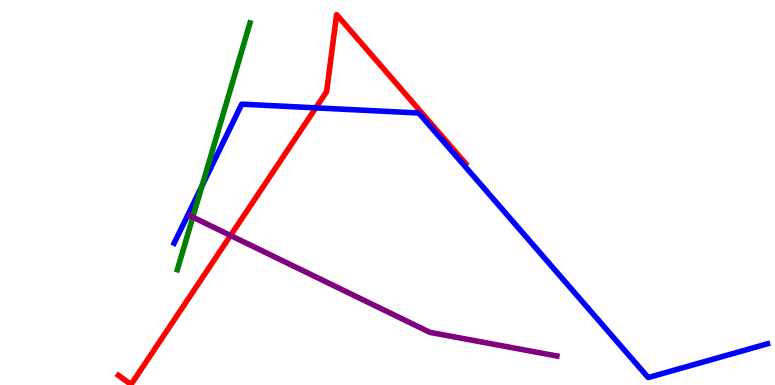[{'lines': ['blue', 'red'], 'intersections': [{'x': 4.08, 'y': 7.2}]}, {'lines': ['green', 'red'], 'intersections': []}, {'lines': ['purple', 'red'], 'intersections': [{'x': 2.97, 'y': 3.88}]}, {'lines': ['blue', 'green'], 'intersections': [{'x': 2.61, 'y': 5.17}]}, {'lines': ['blue', 'purple'], 'intersections': []}, {'lines': ['green', 'purple'], 'intersections': [{'x': 2.49, 'y': 4.36}]}]